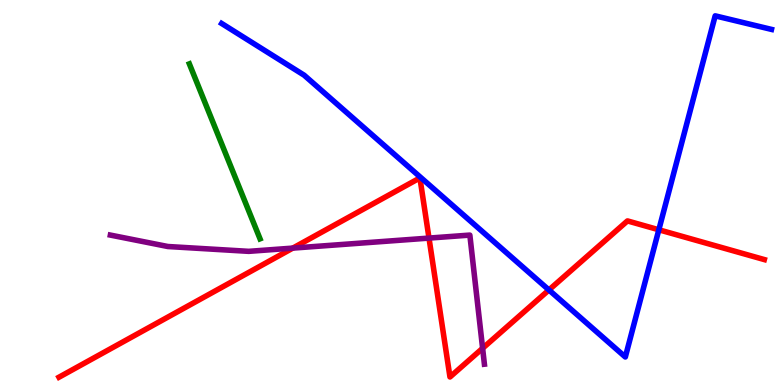[{'lines': ['blue', 'red'], 'intersections': [{'x': 7.08, 'y': 2.47}, {'x': 8.5, 'y': 4.03}]}, {'lines': ['green', 'red'], 'intersections': []}, {'lines': ['purple', 'red'], 'intersections': [{'x': 3.78, 'y': 3.56}, {'x': 5.54, 'y': 3.82}, {'x': 6.23, 'y': 0.954}]}, {'lines': ['blue', 'green'], 'intersections': []}, {'lines': ['blue', 'purple'], 'intersections': []}, {'lines': ['green', 'purple'], 'intersections': []}]